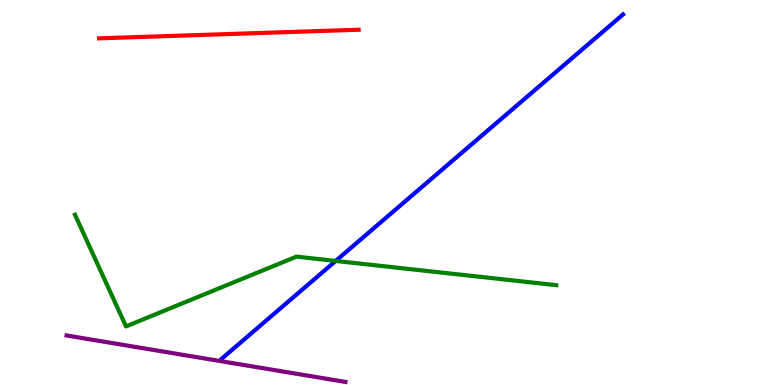[{'lines': ['blue', 'red'], 'intersections': []}, {'lines': ['green', 'red'], 'intersections': []}, {'lines': ['purple', 'red'], 'intersections': []}, {'lines': ['blue', 'green'], 'intersections': [{'x': 4.33, 'y': 3.22}]}, {'lines': ['blue', 'purple'], 'intersections': []}, {'lines': ['green', 'purple'], 'intersections': []}]